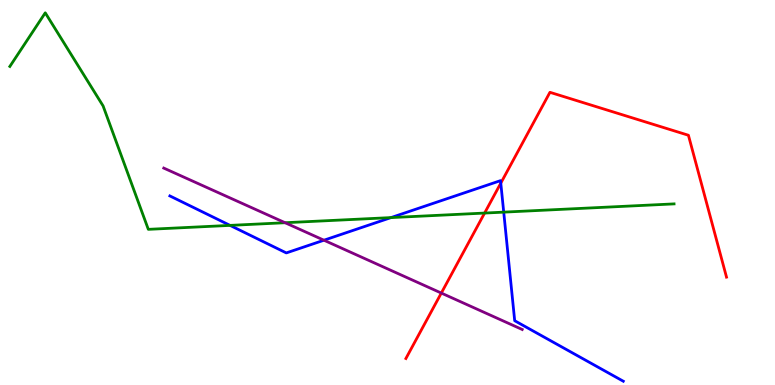[{'lines': ['blue', 'red'], 'intersections': [{'x': 6.46, 'y': 5.24}]}, {'lines': ['green', 'red'], 'intersections': [{'x': 6.25, 'y': 4.47}]}, {'lines': ['purple', 'red'], 'intersections': [{'x': 5.69, 'y': 2.39}]}, {'lines': ['blue', 'green'], 'intersections': [{'x': 2.97, 'y': 4.15}, {'x': 5.05, 'y': 4.35}, {'x': 6.5, 'y': 4.49}]}, {'lines': ['blue', 'purple'], 'intersections': [{'x': 4.18, 'y': 3.76}]}, {'lines': ['green', 'purple'], 'intersections': [{'x': 3.68, 'y': 4.21}]}]